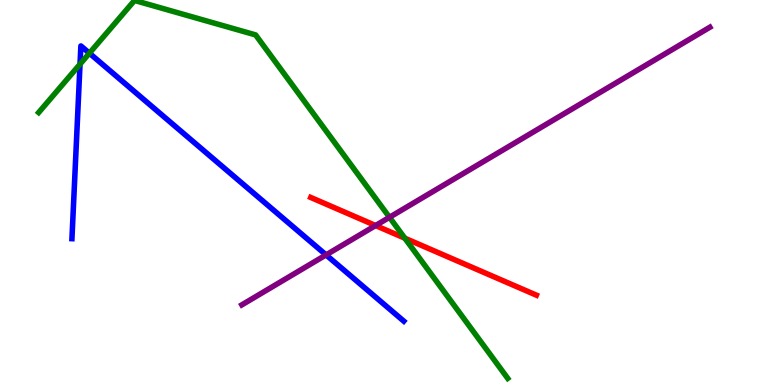[{'lines': ['blue', 'red'], 'intersections': []}, {'lines': ['green', 'red'], 'intersections': [{'x': 5.22, 'y': 3.81}]}, {'lines': ['purple', 'red'], 'intersections': [{'x': 4.85, 'y': 4.14}]}, {'lines': ['blue', 'green'], 'intersections': [{'x': 1.03, 'y': 8.33}, {'x': 1.15, 'y': 8.62}]}, {'lines': ['blue', 'purple'], 'intersections': [{'x': 4.21, 'y': 3.38}]}, {'lines': ['green', 'purple'], 'intersections': [{'x': 5.03, 'y': 4.36}]}]